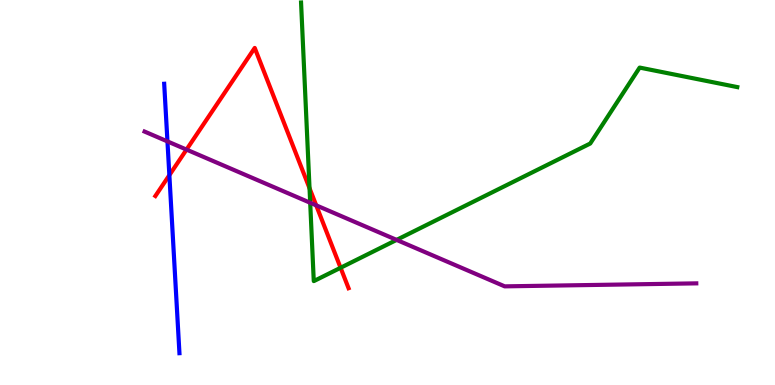[{'lines': ['blue', 'red'], 'intersections': [{'x': 2.19, 'y': 5.45}]}, {'lines': ['green', 'red'], 'intersections': [{'x': 3.99, 'y': 5.11}, {'x': 4.39, 'y': 3.04}]}, {'lines': ['purple', 'red'], 'intersections': [{'x': 2.41, 'y': 6.11}, {'x': 4.08, 'y': 4.67}]}, {'lines': ['blue', 'green'], 'intersections': []}, {'lines': ['blue', 'purple'], 'intersections': [{'x': 2.16, 'y': 6.33}]}, {'lines': ['green', 'purple'], 'intersections': [{'x': 4.0, 'y': 4.73}, {'x': 5.12, 'y': 3.77}]}]